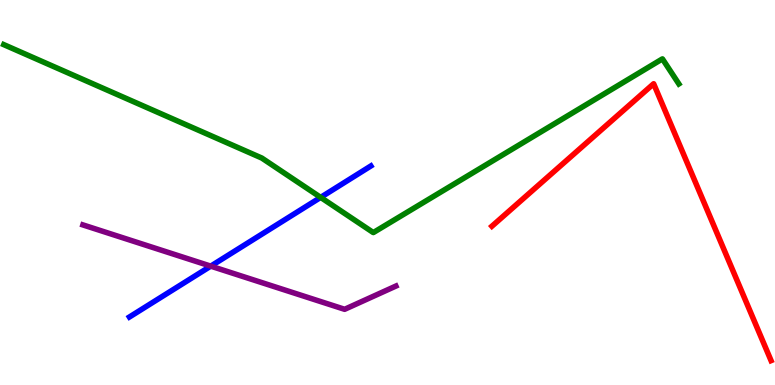[{'lines': ['blue', 'red'], 'intersections': []}, {'lines': ['green', 'red'], 'intersections': []}, {'lines': ['purple', 'red'], 'intersections': []}, {'lines': ['blue', 'green'], 'intersections': [{'x': 4.14, 'y': 4.87}]}, {'lines': ['blue', 'purple'], 'intersections': [{'x': 2.72, 'y': 3.09}]}, {'lines': ['green', 'purple'], 'intersections': []}]